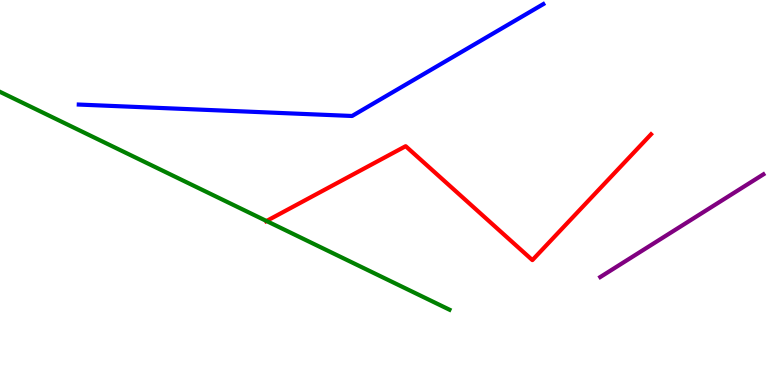[{'lines': ['blue', 'red'], 'intersections': []}, {'lines': ['green', 'red'], 'intersections': [{'x': 3.44, 'y': 4.26}]}, {'lines': ['purple', 'red'], 'intersections': []}, {'lines': ['blue', 'green'], 'intersections': []}, {'lines': ['blue', 'purple'], 'intersections': []}, {'lines': ['green', 'purple'], 'intersections': []}]